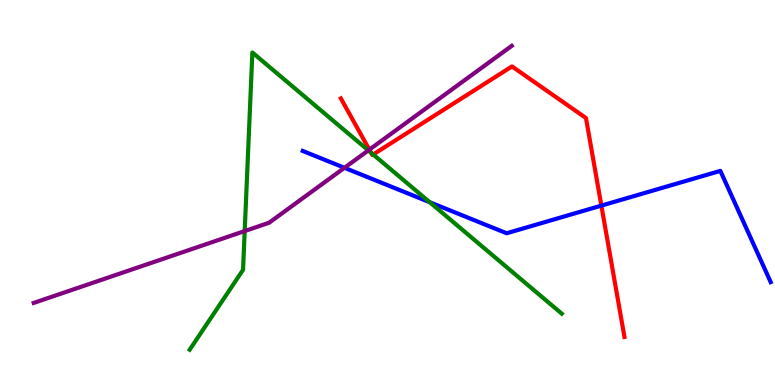[{'lines': ['blue', 'red'], 'intersections': [{'x': 7.76, 'y': 4.66}]}, {'lines': ['green', 'red'], 'intersections': [{'x': 4.79, 'y': 6.03}, {'x': 4.82, 'y': 5.99}]}, {'lines': ['purple', 'red'], 'intersections': [{'x': 4.77, 'y': 6.11}]}, {'lines': ['blue', 'green'], 'intersections': [{'x': 5.54, 'y': 4.75}]}, {'lines': ['blue', 'purple'], 'intersections': [{'x': 4.44, 'y': 5.64}]}, {'lines': ['green', 'purple'], 'intersections': [{'x': 3.16, 'y': 4.0}, {'x': 4.75, 'y': 6.09}]}]